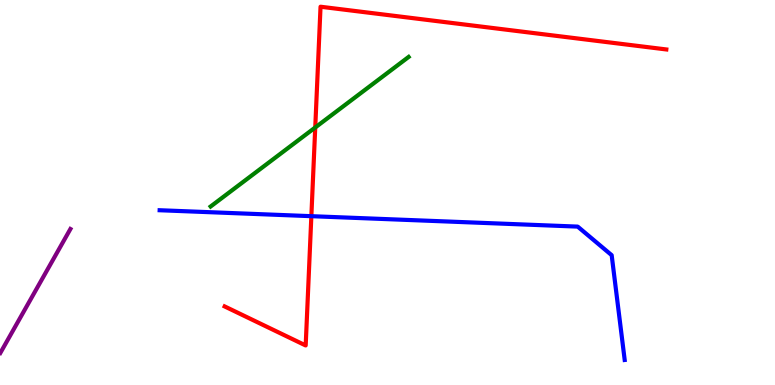[{'lines': ['blue', 'red'], 'intersections': [{'x': 4.02, 'y': 4.38}]}, {'lines': ['green', 'red'], 'intersections': [{'x': 4.07, 'y': 6.69}]}, {'lines': ['purple', 'red'], 'intersections': []}, {'lines': ['blue', 'green'], 'intersections': []}, {'lines': ['blue', 'purple'], 'intersections': []}, {'lines': ['green', 'purple'], 'intersections': []}]